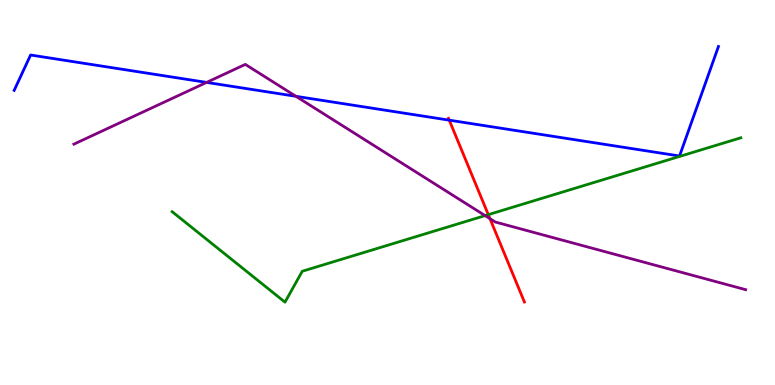[{'lines': ['blue', 'red'], 'intersections': [{'x': 5.8, 'y': 6.88}]}, {'lines': ['green', 'red'], 'intersections': [{'x': 6.3, 'y': 4.42}]}, {'lines': ['purple', 'red'], 'intersections': [{'x': 6.32, 'y': 4.32}]}, {'lines': ['blue', 'green'], 'intersections': []}, {'lines': ['blue', 'purple'], 'intersections': [{'x': 2.67, 'y': 7.86}, {'x': 3.82, 'y': 7.5}]}, {'lines': ['green', 'purple'], 'intersections': [{'x': 6.26, 'y': 4.4}]}]